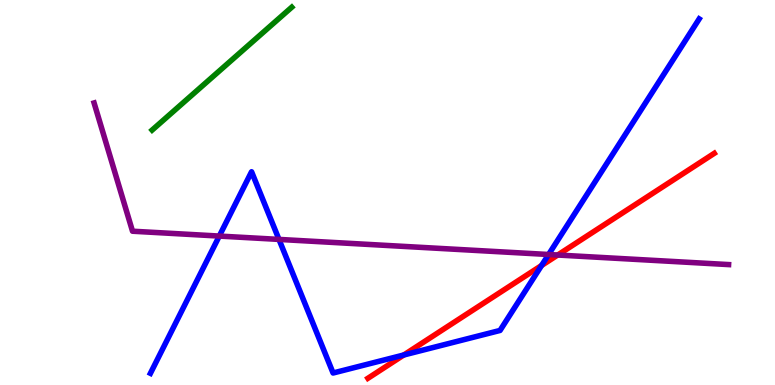[{'lines': ['blue', 'red'], 'intersections': [{'x': 5.21, 'y': 0.78}, {'x': 6.99, 'y': 3.1}]}, {'lines': ['green', 'red'], 'intersections': []}, {'lines': ['purple', 'red'], 'intersections': [{'x': 7.2, 'y': 3.38}]}, {'lines': ['blue', 'green'], 'intersections': []}, {'lines': ['blue', 'purple'], 'intersections': [{'x': 2.83, 'y': 3.87}, {'x': 3.6, 'y': 3.78}, {'x': 7.08, 'y': 3.39}]}, {'lines': ['green', 'purple'], 'intersections': []}]